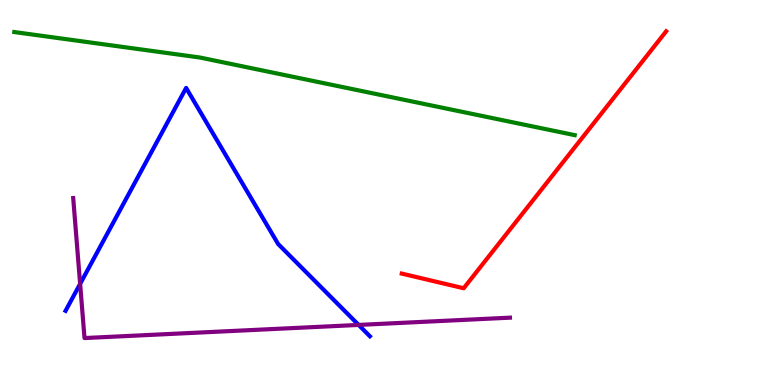[{'lines': ['blue', 'red'], 'intersections': []}, {'lines': ['green', 'red'], 'intersections': []}, {'lines': ['purple', 'red'], 'intersections': []}, {'lines': ['blue', 'green'], 'intersections': []}, {'lines': ['blue', 'purple'], 'intersections': [{'x': 1.03, 'y': 2.63}, {'x': 4.63, 'y': 1.56}]}, {'lines': ['green', 'purple'], 'intersections': []}]